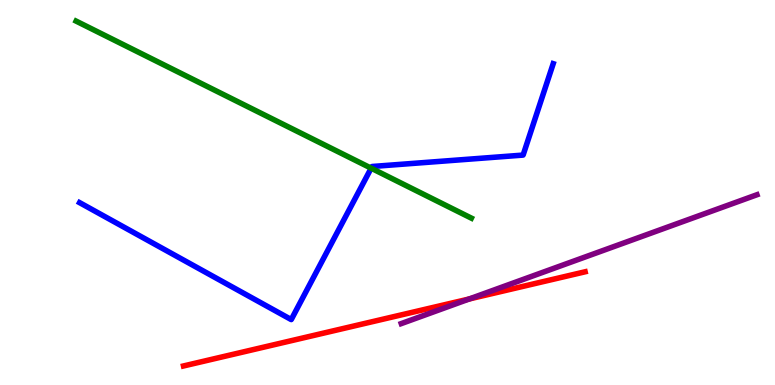[{'lines': ['blue', 'red'], 'intersections': []}, {'lines': ['green', 'red'], 'intersections': []}, {'lines': ['purple', 'red'], 'intersections': [{'x': 6.06, 'y': 2.23}]}, {'lines': ['blue', 'green'], 'intersections': [{'x': 4.79, 'y': 5.63}]}, {'lines': ['blue', 'purple'], 'intersections': []}, {'lines': ['green', 'purple'], 'intersections': []}]